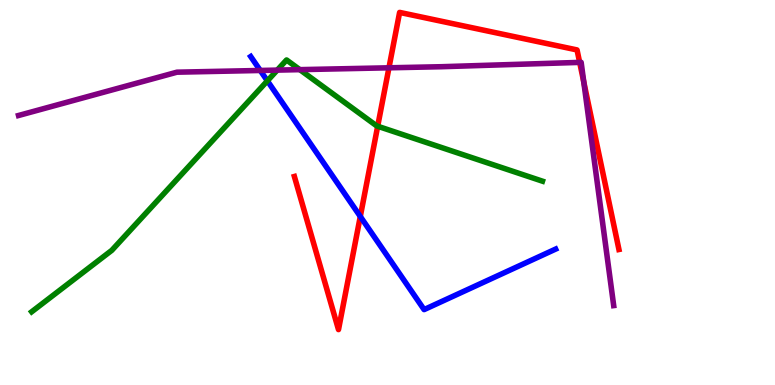[{'lines': ['blue', 'red'], 'intersections': [{'x': 4.65, 'y': 4.38}]}, {'lines': ['green', 'red'], 'intersections': [{'x': 4.87, 'y': 6.72}]}, {'lines': ['purple', 'red'], 'intersections': [{'x': 5.02, 'y': 8.24}, {'x': 7.48, 'y': 8.38}, {'x': 7.53, 'y': 7.87}]}, {'lines': ['blue', 'green'], 'intersections': [{'x': 3.45, 'y': 7.9}]}, {'lines': ['blue', 'purple'], 'intersections': [{'x': 3.36, 'y': 8.17}]}, {'lines': ['green', 'purple'], 'intersections': [{'x': 3.58, 'y': 8.18}, {'x': 3.87, 'y': 8.19}]}]